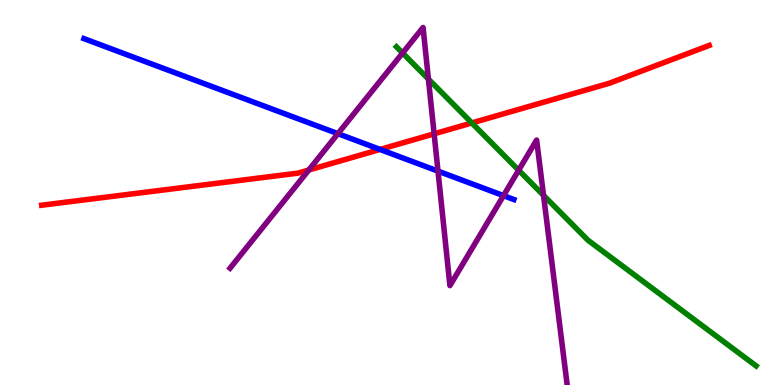[{'lines': ['blue', 'red'], 'intersections': [{'x': 4.9, 'y': 6.12}]}, {'lines': ['green', 'red'], 'intersections': [{'x': 6.09, 'y': 6.81}]}, {'lines': ['purple', 'red'], 'intersections': [{'x': 3.98, 'y': 5.58}, {'x': 5.6, 'y': 6.52}]}, {'lines': ['blue', 'green'], 'intersections': []}, {'lines': ['blue', 'purple'], 'intersections': [{'x': 4.36, 'y': 6.53}, {'x': 5.65, 'y': 5.56}, {'x': 6.5, 'y': 4.92}]}, {'lines': ['green', 'purple'], 'intersections': [{'x': 5.19, 'y': 8.62}, {'x': 5.53, 'y': 7.95}, {'x': 6.69, 'y': 5.58}, {'x': 7.01, 'y': 4.93}]}]